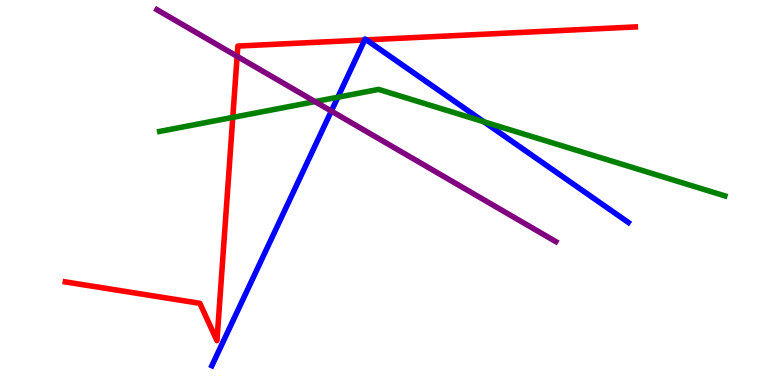[{'lines': ['blue', 'red'], 'intersections': [{'x': 4.71, 'y': 8.96}, {'x': 4.73, 'y': 8.96}]}, {'lines': ['green', 'red'], 'intersections': [{'x': 3.0, 'y': 6.95}]}, {'lines': ['purple', 'red'], 'intersections': [{'x': 3.06, 'y': 8.54}]}, {'lines': ['blue', 'green'], 'intersections': [{'x': 4.36, 'y': 7.47}, {'x': 6.24, 'y': 6.84}]}, {'lines': ['blue', 'purple'], 'intersections': [{'x': 4.28, 'y': 7.11}]}, {'lines': ['green', 'purple'], 'intersections': [{'x': 4.06, 'y': 7.36}]}]